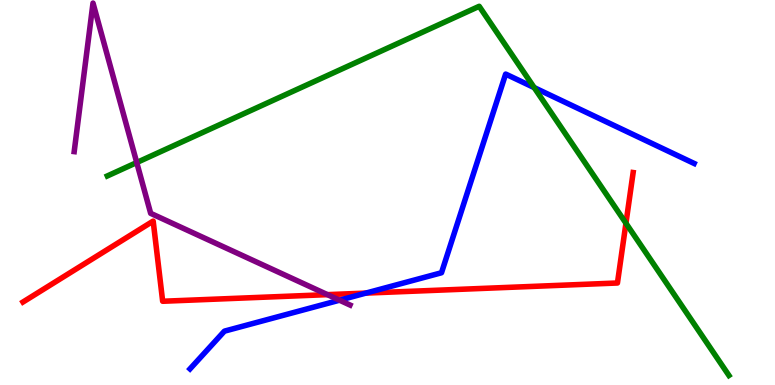[{'lines': ['blue', 'red'], 'intersections': [{'x': 4.72, 'y': 2.39}]}, {'lines': ['green', 'red'], 'intersections': [{'x': 8.08, 'y': 4.2}]}, {'lines': ['purple', 'red'], 'intersections': [{'x': 4.23, 'y': 2.35}]}, {'lines': ['blue', 'green'], 'intersections': [{'x': 6.89, 'y': 7.72}]}, {'lines': ['blue', 'purple'], 'intersections': [{'x': 4.38, 'y': 2.2}]}, {'lines': ['green', 'purple'], 'intersections': [{'x': 1.76, 'y': 5.78}]}]